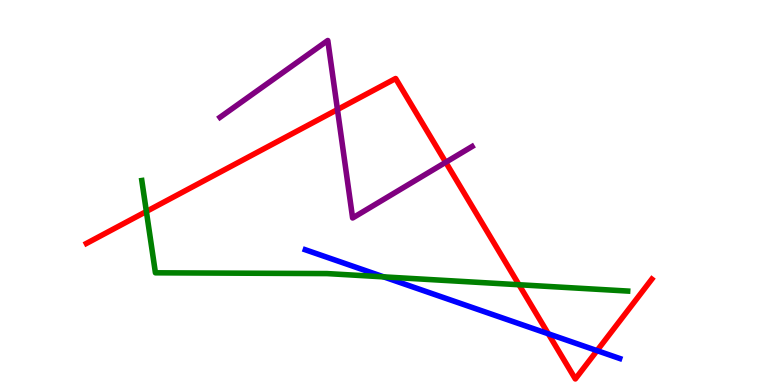[{'lines': ['blue', 'red'], 'intersections': [{'x': 7.08, 'y': 1.33}, {'x': 7.7, 'y': 0.893}]}, {'lines': ['green', 'red'], 'intersections': [{'x': 1.89, 'y': 4.51}, {'x': 6.7, 'y': 2.6}]}, {'lines': ['purple', 'red'], 'intersections': [{'x': 4.35, 'y': 7.15}, {'x': 5.75, 'y': 5.79}]}, {'lines': ['blue', 'green'], 'intersections': [{'x': 4.95, 'y': 2.81}]}, {'lines': ['blue', 'purple'], 'intersections': []}, {'lines': ['green', 'purple'], 'intersections': []}]